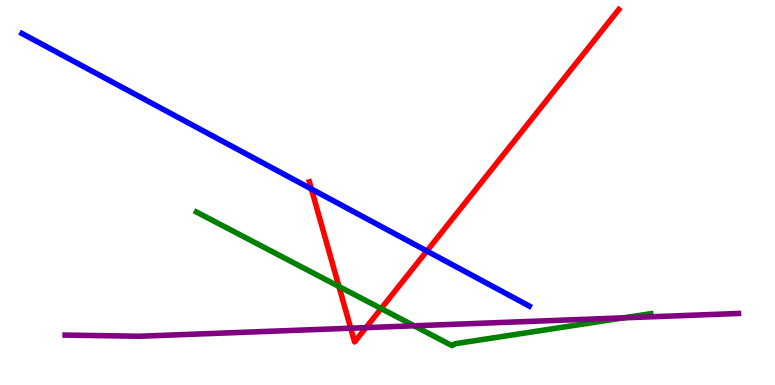[{'lines': ['blue', 'red'], 'intersections': [{'x': 4.02, 'y': 5.09}, {'x': 5.51, 'y': 3.48}]}, {'lines': ['green', 'red'], 'intersections': [{'x': 4.37, 'y': 2.56}, {'x': 4.92, 'y': 1.99}]}, {'lines': ['purple', 'red'], 'intersections': [{'x': 4.53, 'y': 1.47}, {'x': 4.72, 'y': 1.49}]}, {'lines': ['blue', 'green'], 'intersections': []}, {'lines': ['blue', 'purple'], 'intersections': []}, {'lines': ['green', 'purple'], 'intersections': [{'x': 5.34, 'y': 1.54}, {'x': 8.05, 'y': 1.74}]}]